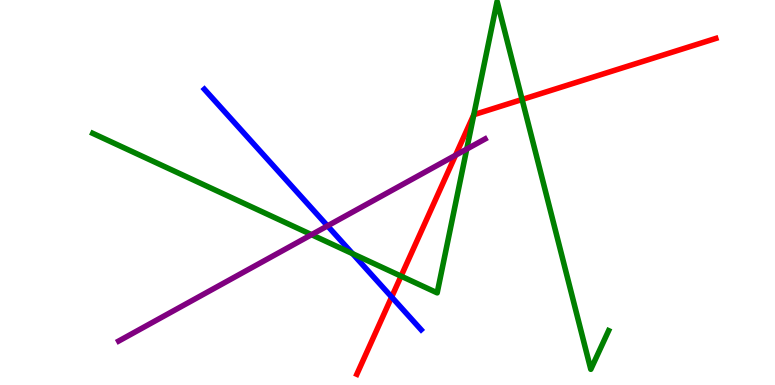[{'lines': ['blue', 'red'], 'intersections': [{'x': 5.05, 'y': 2.29}]}, {'lines': ['green', 'red'], 'intersections': [{'x': 5.17, 'y': 2.83}, {'x': 6.11, 'y': 7.02}, {'x': 6.74, 'y': 7.42}]}, {'lines': ['purple', 'red'], 'intersections': [{'x': 5.88, 'y': 5.97}]}, {'lines': ['blue', 'green'], 'intersections': [{'x': 4.55, 'y': 3.41}]}, {'lines': ['blue', 'purple'], 'intersections': [{'x': 4.23, 'y': 4.13}]}, {'lines': ['green', 'purple'], 'intersections': [{'x': 4.02, 'y': 3.9}, {'x': 6.02, 'y': 6.13}]}]